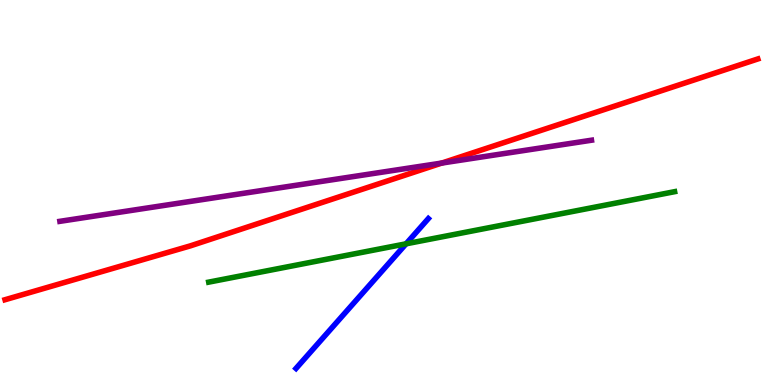[{'lines': ['blue', 'red'], 'intersections': []}, {'lines': ['green', 'red'], 'intersections': []}, {'lines': ['purple', 'red'], 'intersections': [{'x': 5.7, 'y': 5.76}]}, {'lines': ['blue', 'green'], 'intersections': [{'x': 5.24, 'y': 3.67}]}, {'lines': ['blue', 'purple'], 'intersections': []}, {'lines': ['green', 'purple'], 'intersections': []}]